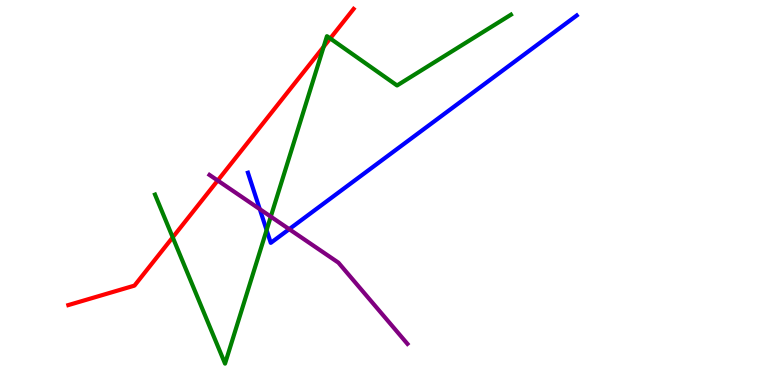[{'lines': ['blue', 'red'], 'intersections': []}, {'lines': ['green', 'red'], 'intersections': [{'x': 2.23, 'y': 3.84}, {'x': 4.18, 'y': 8.79}, {'x': 4.26, 'y': 9.0}]}, {'lines': ['purple', 'red'], 'intersections': [{'x': 2.81, 'y': 5.31}]}, {'lines': ['blue', 'green'], 'intersections': [{'x': 3.44, 'y': 4.02}]}, {'lines': ['blue', 'purple'], 'intersections': [{'x': 3.35, 'y': 4.57}, {'x': 3.73, 'y': 4.05}]}, {'lines': ['green', 'purple'], 'intersections': [{'x': 3.49, 'y': 4.37}]}]